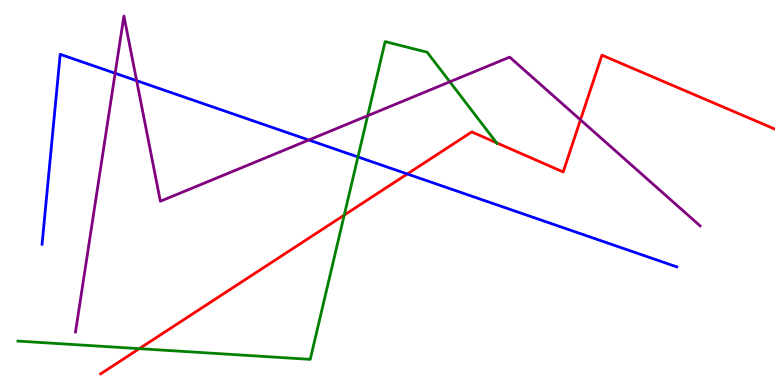[{'lines': ['blue', 'red'], 'intersections': [{'x': 5.26, 'y': 5.48}]}, {'lines': ['green', 'red'], 'intersections': [{'x': 1.8, 'y': 0.944}, {'x': 4.44, 'y': 4.41}, {'x': 6.41, 'y': 6.29}]}, {'lines': ['purple', 'red'], 'intersections': [{'x': 7.49, 'y': 6.89}]}, {'lines': ['blue', 'green'], 'intersections': [{'x': 4.62, 'y': 5.92}]}, {'lines': ['blue', 'purple'], 'intersections': [{'x': 1.49, 'y': 8.1}, {'x': 1.76, 'y': 7.9}, {'x': 3.98, 'y': 6.36}]}, {'lines': ['green', 'purple'], 'intersections': [{'x': 4.74, 'y': 6.99}, {'x': 5.8, 'y': 7.88}]}]